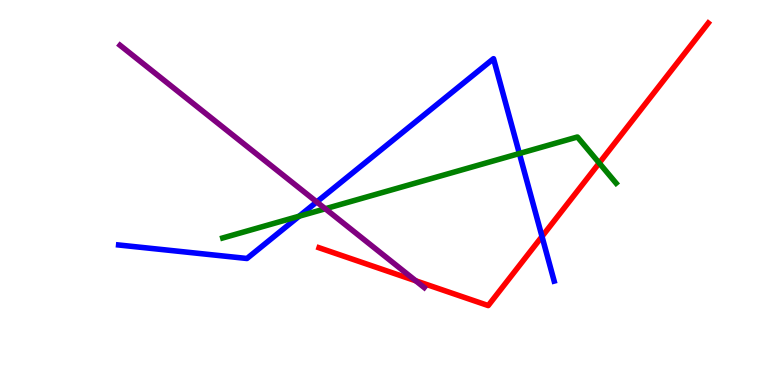[{'lines': ['blue', 'red'], 'intersections': [{'x': 6.99, 'y': 3.86}]}, {'lines': ['green', 'red'], 'intersections': [{'x': 7.73, 'y': 5.77}]}, {'lines': ['purple', 'red'], 'intersections': [{'x': 5.36, 'y': 2.71}]}, {'lines': ['blue', 'green'], 'intersections': [{'x': 3.86, 'y': 4.38}, {'x': 6.7, 'y': 6.01}]}, {'lines': ['blue', 'purple'], 'intersections': [{'x': 4.09, 'y': 4.76}]}, {'lines': ['green', 'purple'], 'intersections': [{'x': 4.2, 'y': 4.58}]}]